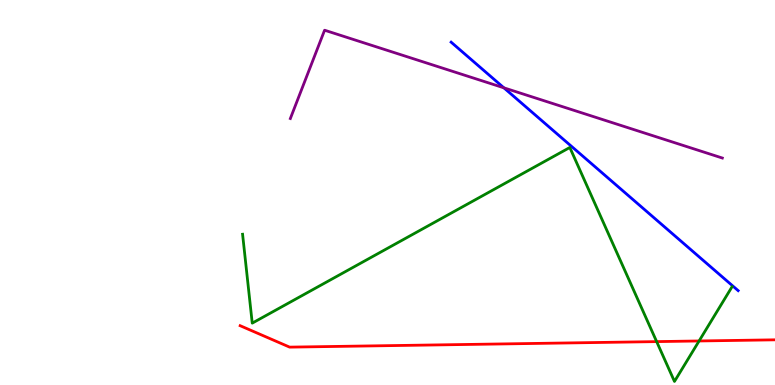[{'lines': ['blue', 'red'], 'intersections': []}, {'lines': ['green', 'red'], 'intersections': [{'x': 8.47, 'y': 1.13}, {'x': 9.02, 'y': 1.14}]}, {'lines': ['purple', 'red'], 'intersections': []}, {'lines': ['blue', 'green'], 'intersections': []}, {'lines': ['blue', 'purple'], 'intersections': [{'x': 6.5, 'y': 7.72}]}, {'lines': ['green', 'purple'], 'intersections': []}]